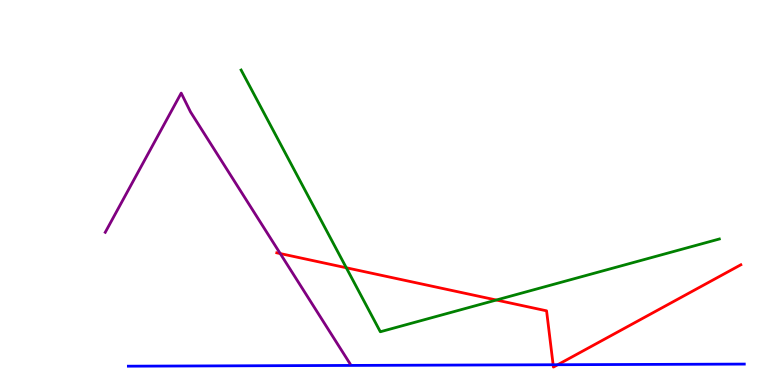[{'lines': ['blue', 'red'], 'intersections': [{'x': 7.14, 'y': 0.526}, {'x': 7.2, 'y': 0.527}]}, {'lines': ['green', 'red'], 'intersections': [{'x': 4.47, 'y': 3.05}, {'x': 6.4, 'y': 2.21}]}, {'lines': ['purple', 'red'], 'intersections': [{'x': 3.62, 'y': 3.41}]}, {'lines': ['blue', 'green'], 'intersections': []}, {'lines': ['blue', 'purple'], 'intersections': []}, {'lines': ['green', 'purple'], 'intersections': []}]